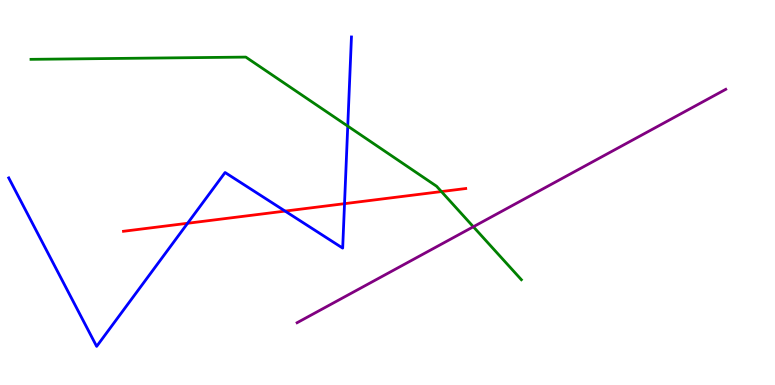[{'lines': ['blue', 'red'], 'intersections': [{'x': 2.42, 'y': 4.2}, {'x': 3.68, 'y': 4.52}, {'x': 4.45, 'y': 4.71}]}, {'lines': ['green', 'red'], 'intersections': [{'x': 5.7, 'y': 5.02}]}, {'lines': ['purple', 'red'], 'intersections': []}, {'lines': ['blue', 'green'], 'intersections': [{'x': 4.49, 'y': 6.72}]}, {'lines': ['blue', 'purple'], 'intersections': []}, {'lines': ['green', 'purple'], 'intersections': [{'x': 6.11, 'y': 4.11}]}]